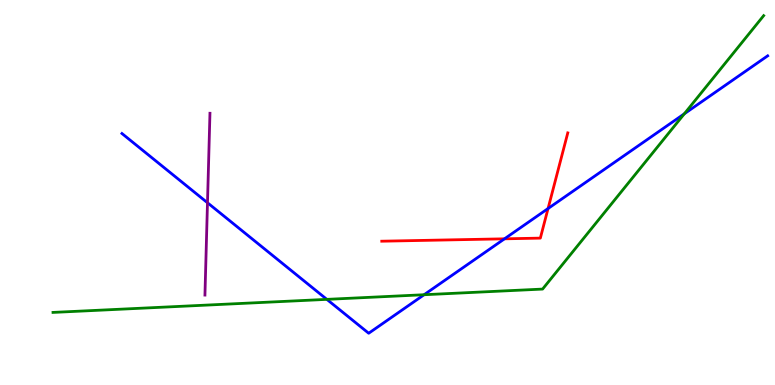[{'lines': ['blue', 'red'], 'intersections': [{'x': 6.51, 'y': 3.8}, {'x': 7.07, 'y': 4.58}]}, {'lines': ['green', 'red'], 'intersections': []}, {'lines': ['purple', 'red'], 'intersections': []}, {'lines': ['blue', 'green'], 'intersections': [{'x': 4.22, 'y': 2.22}, {'x': 5.47, 'y': 2.34}, {'x': 8.83, 'y': 7.04}]}, {'lines': ['blue', 'purple'], 'intersections': [{'x': 2.68, 'y': 4.73}]}, {'lines': ['green', 'purple'], 'intersections': []}]